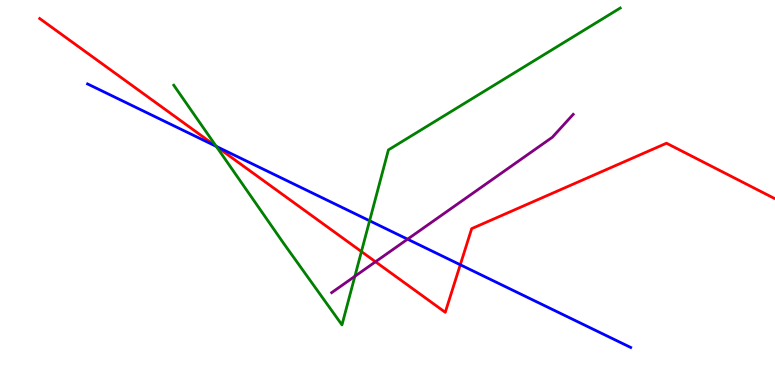[{'lines': ['blue', 'red'], 'intersections': [{'x': 2.79, 'y': 6.2}, {'x': 5.94, 'y': 3.12}]}, {'lines': ['green', 'red'], 'intersections': [{'x': 2.79, 'y': 6.2}, {'x': 4.66, 'y': 3.47}]}, {'lines': ['purple', 'red'], 'intersections': [{'x': 4.85, 'y': 3.2}]}, {'lines': ['blue', 'green'], 'intersections': [{'x': 2.79, 'y': 6.2}, {'x': 4.77, 'y': 4.27}]}, {'lines': ['blue', 'purple'], 'intersections': [{'x': 5.26, 'y': 3.79}]}, {'lines': ['green', 'purple'], 'intersections': [{'x': 4.58, 'y': 2.82}]}]